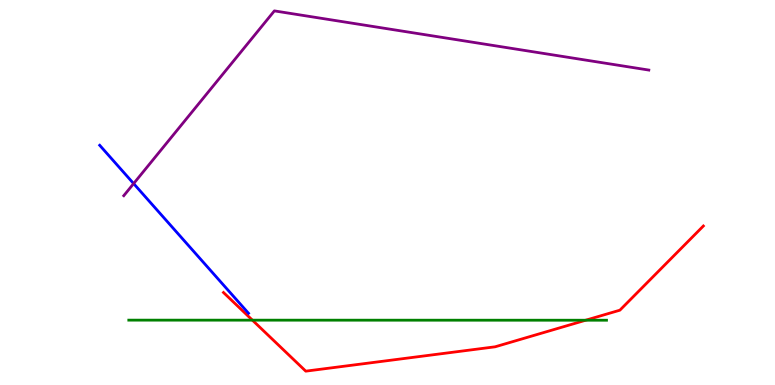[{'lines': ['blue', 'red'], 'intersections': []}, {'lines': ['green', 'red'], 'intersections': [{'x': 3.26, 'y': 1.68}, {'x': 7.56, 'y': 1.68}]}, {'lines': ['purple', 'red'], 'intersections': []}, {'lines': ['blue', 'green'], 'intersections': []}, {'lines': ['blue', 'purple'], 'intersections': [{'x': 1.72, 'y': 5.23}]}, {'lines': ['green', 'purple'], 'intersections': []}]